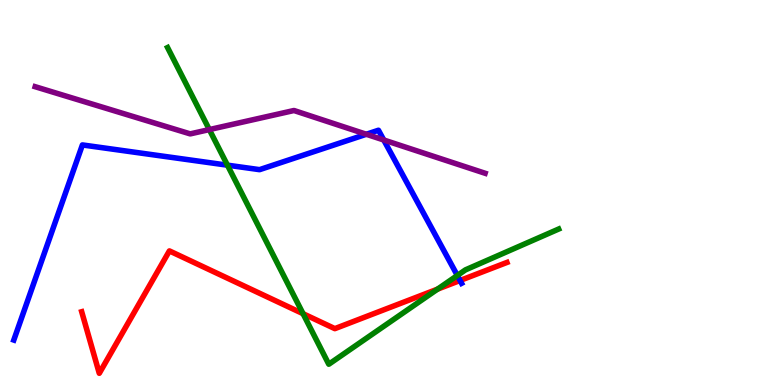[{'lines': ['blue', 'red'], 'intersections': [{'x': 5.94, 'y': 2.71}]}, {'lines': ['green', 'red'], 'intersections': [{'x': 3.91, 'y': 1.85}, {'x': 5.65, 'y': 2.49}]}, {'lines': ['purple', 'red'], 'intersections': []}, {'lines': ['blue', 'green'], 'intersections': [{'x': 2.93, 'y': 5.71}, {'x': 5.9, 'y': 2.84}]}, {'lines': ['blue', 'purple'], 'intersections': [{'x': 4.73, 'y': 6.51}, {'x': 4.95, 'y': 6.36}]}, {'lines': ['green', 'purple'], 'intersections': [{'x': 2.7, 'y': 6.63}]}]